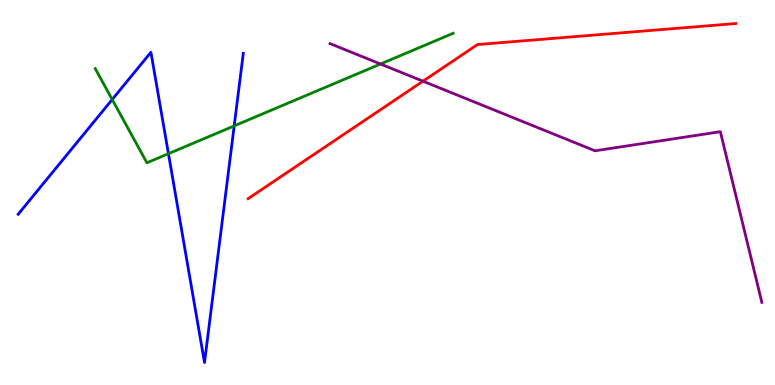[{'lines': ['blue', 'red'], 'intersections': []}, {'lines': ['green', 'red'], 'intersections': []}, {'lines': ['purple', 'red'], 'intersections': [{'x': 5.46, 'y': 7.89}]}, {'lines': ['blue', 'green'], 'intersections': [{'x': 1.45, 'y': 7.42}, {'x': 2.17, 'y': 6.01}, {'x': 3.02, 'y': 6.73}]}, {'lines': ['blue', 'purple'], 'intersections': []}, {'lines': ['green', 'purple'], 'intersections': [{'x': 4.91, 'y': 8.34}]}]